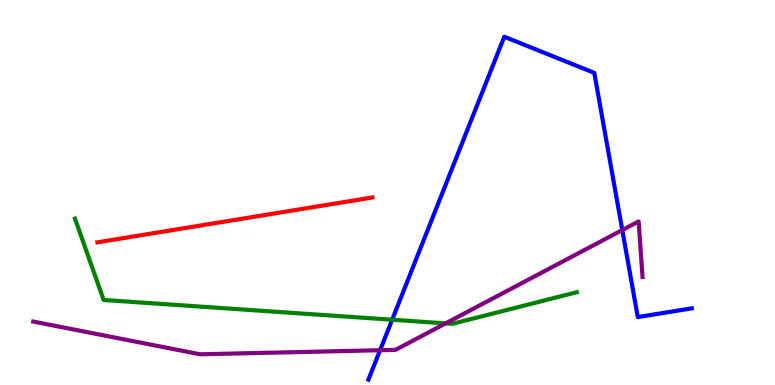[{'lines': ['blue', 'red'], 'intersections': []}, {'lines': ['green', 'red'], 'intersections': []}, {'lines': ['purple', 'red'], 'intersections': []}, {'lines': ['blue', 'green'], 'intersections': [{'x': 5.06, 'y': 1.7}]}, {'lines': ['blue', 'purple'], 'intersections': [{'x': 4.9, 'y': 0.903}, {'x': 8.03, 'y': 4.02}]}, {'lines': ['green', 'purple'], 'intersections': [{'x': 5.75, 'y': 1.6}]}]